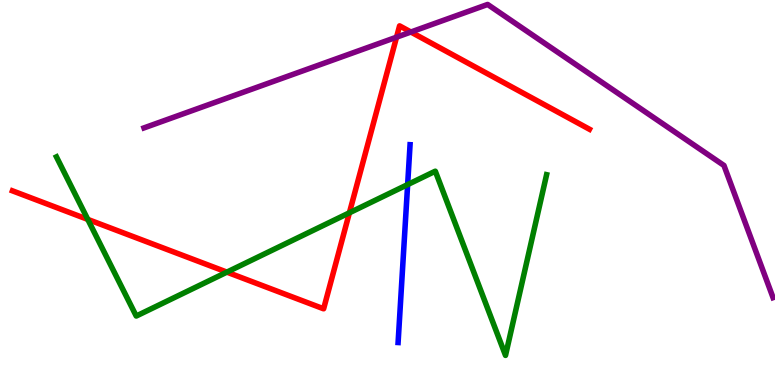[{'lines': ['blue', 'red'], 'intersections': []}, {'lines': ['green', 'red'], 'intersections': [{'x': 1.13, 'y': 4.3}, {'x': 2.93, 'y': 2.93}, {'x': 4.51, 'y': 4.47}]}, {'lines': ['purple', 'red'], 'intersections': [{'x': 5.12, 'y': 9.03}, {'x': 5.3, 'y': 9.17}]}, {'lines': ['blue', 'green'], 'intersections': [{'x': 5.26, 'y': 5.21}]}, {'lines': ['blue', 'purple'], 'intersections': []}, {'lines': ['green', 'purple'], 'intersections': []}]